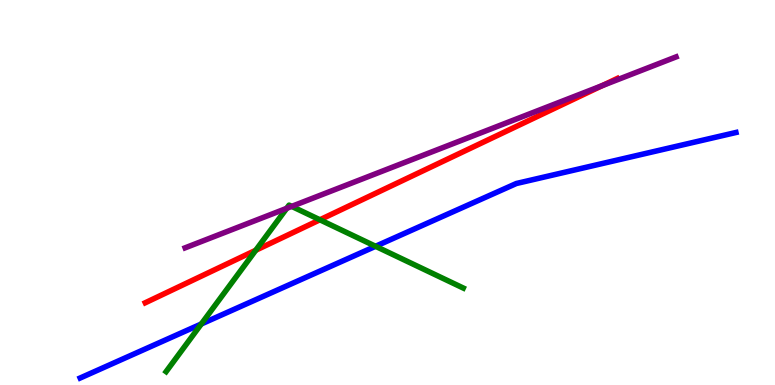[{'lines': ['blue', 'red'], 'intersections': []}, {'lines': ['green', 'red'], 'intersections': [{'x': 3.3, 'y': 3.5}, {'x': 4.13, 'y': 4.29}]}, {'lines': ['purple', 'red'], 'intersections': [{'x': 7.77, 'y': 7.78}]}, {'lines': ['blue', 'green'], 'intersections': [{'x': 2.6, 'y': 1.58}, {'x': 4.85, 'y': 3.6}]}, {'lines': ['blue', 'purple'], 'intersections': []}, {'lines': ['green', 'purple'], 'intersections': [{'x': 3.7, 'y': 4.59}, {'x': 3.76, 'y': 4.64}]}]